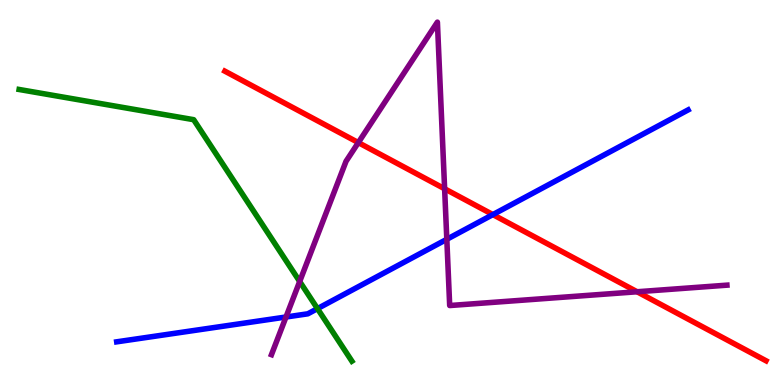[{'lines': ['blue', 'red'], 'intersections': [{'x': 6.36, 'y': 4.43}]}, {'lines': ['green', 'red'], 'intersections': []}, {'lines': ['purple', 'red'], 'intersections': [{'x': 4.62, 'y': 6.3}, {'x': 5.74, 'y': 5.1}, {'x': 8.22, 'y': 2.42}]}, {'lines': ['blue', 'green'], 'intersections': [{'x': 4.1, 'y': 1.98}]}, {'lines': ['blue', 'purple'], 'intersections': [{'x': 3.69, 'y': 1.77}, {'x': 5.77, 'y': 3.78}]}, {'lines': ['green', 'purple'], 'intersections': [{'x': 3.87, 'y': 2.69}]}]